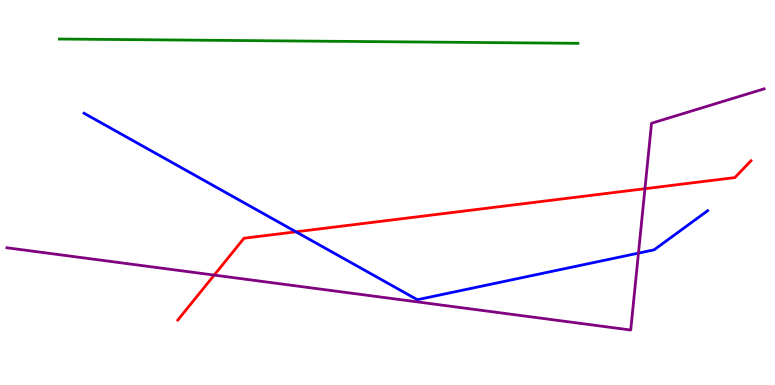[{'lines': ['blue', 'red'], 'intersections': [{'x': 3.82, 'y': 3.98}]}, {'lines': ['green', 'red'], 'intersections': []}, {'lines': ['purple', 'red'], 'intersections': [{'x': 2.76, 'y': 2.85}, {'x': 8.32, 'y': 5.1}]}, {'lines': ['blue', 'green'], 'intersections': []}, {'lines': ['blue', 'purple'], 'intersections': [{'x': 8.24, 'y': 3.43}]}, {'lines': ['green', 'purple'], 'intersections': []}]